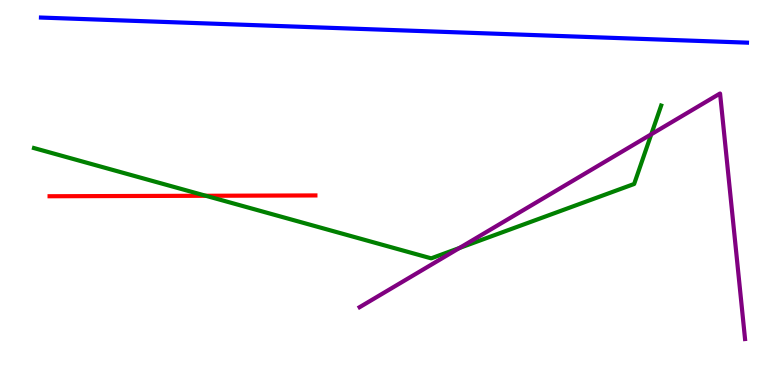[{'lines': ['blue', 'red'], 'intersections': []}, {'lines': ['green', 'red'], 'intersections': [{'x': 2.66, 'y': 4.92}]}, {'lines': ['purple', 'red'], 'intersections': []}, {'lines': ['blue', 'green'], 'intersections': []}, {'lines': ['blue', 'purple'], 'intersections': []}, {'lines': ['green', 'purple'], 'intersections': [{'x': 5.93, 'y': 3.56}, {'x': 8.4, 'y': 6.51}]}]